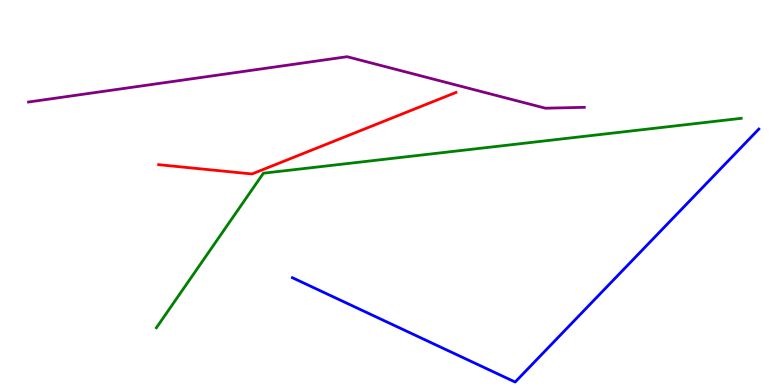[{'lines': ['blue', 'red'], 'intersections': []}, {'lines': ['green', 'red'], 'intersections': []}, {'lines': ['purple', 'red'], 'intersections': []}, {'lines': ['blue', 'green'], 'intersections': []}, {'lines': ['blue', 'purple'], 'intersections': []}, {'lines': ['green', 'purple'], 'intersections': []}]